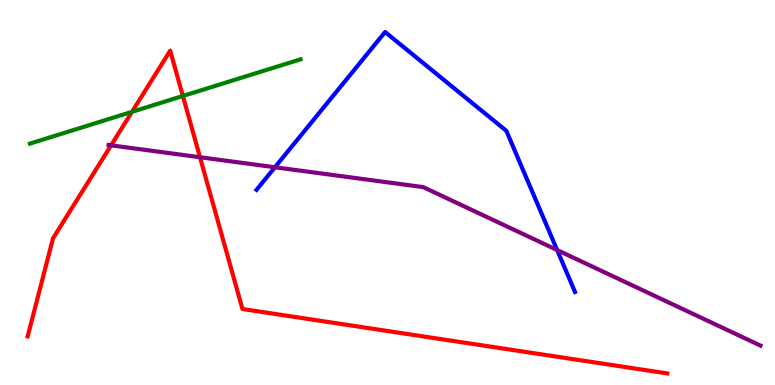[{'lines': ['blue', 'red'], 'intersections': []}, {'lines': ['green', 'red'], 'intersections': [{'x': 1.7, 'y': 7.1}, {'x': 2.36, 'y': 7.51}]}, {'lines': ['purple', 'red'], 'intersections': [{'x': 1.43, 'y': 6.23}, {'x': 2.58, 'y': 5.92}]}, {'lines': ['blue', 'green'], 'intersections': []}, {'lines': ['blue', 'purple'], 'intersections': [{'x': 3.55, 'y': 5.66}, {'x': 7.19, 'y': 3.51}]}, {'lines': ['green', 'purple'], 'intersections': []}]